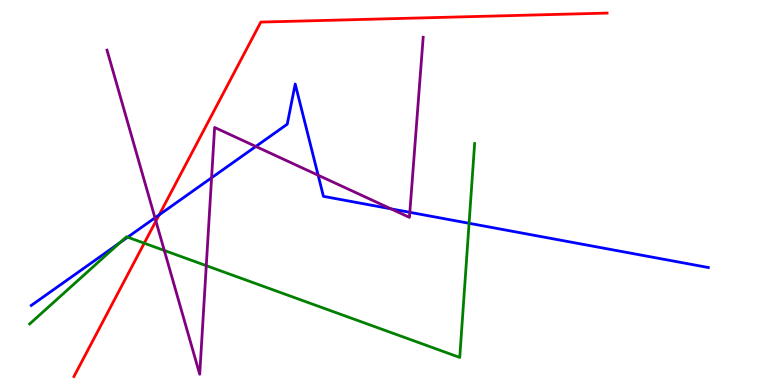[{'lines': ['blue', 'red'], 'intersections': [{'x': 2.05, 'y': 4.42}]}, {'lines': ['green', 'red'], 'intersections': [{'x': 1.86, 'y': 3.68}]}, {'lines': ['purple', 'red'], 'intersections': [{'x': 2.01, 'y': 4.26}]}, {'lines': ['blue', 'green'], 'intersections': [{'x': 1.55, 'y': 3.7}, {'x': 1.65, 'y': 3.84}, {'x': 6.05, 'y': 4.2}]}, {'lines': ['blue', 'purple'], 'intersections': [{'x': 2.0, 'y': 4.34}, {'x': 2.73, 'y': 5.38}, {'x': 3.3, 'y': 6.2}, {'x': 4.1, 'y': 5.45}, {'x': 5.04, 'y': 4.58}, {'x': 5.29, 'y': 4.49}]}, {'lines': ['green', 'purple'], 'intersections': [{'x': 2.12, 'y': 3.49}, {'x': 2.66, 'y': 3.1}]}]